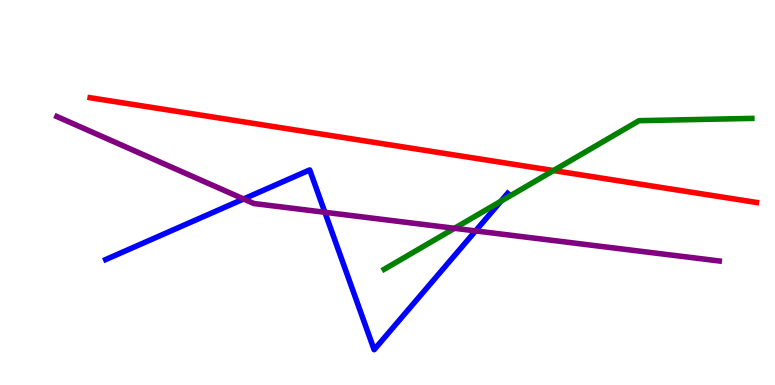[{'lines': ['blue', 'red'], 'intersections': []}, {'lines': ['green', 'red'], 'intersections': [{'x': 7.14, 'y': 5.57}]}, {'lines': ['purple', 'red'], 'intersections': []}, {'lines': ['blue', 'green'], 'intersections': [{'x': 6.46, 'y': 4.77}]}, {'lines': ['blue', 'purple'], 'intersections': [{'x': 3.14, 'y': 4.83}, {'x': 4.19, 'y': 4.49}, {'x': 6.14, 'y': 4.0}]}, {'lines': ['green', 'purple'], 'intersections': [{'x': 5.86, 'y': 4.07}]}]